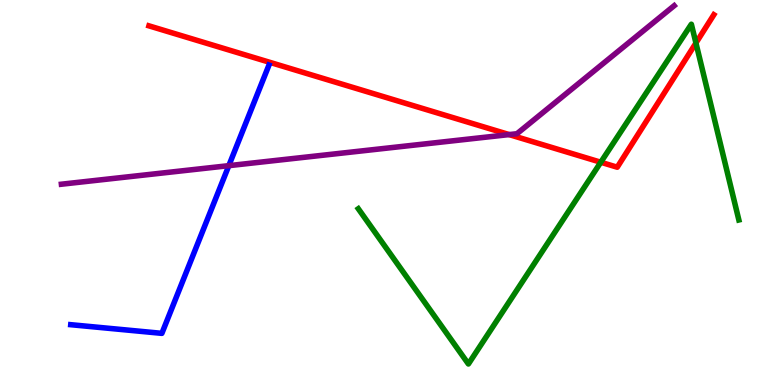[{'lines': ['blue', 'red'], 'intersections': []}, {'lines': ['green', 'red'], 'intersections': [{'x': 7.75, 'y': 5.79}, {'x': 8.98, 'y': 8.88}]}, {'lines': ['purple', 'red'], 'intersections': [{'x': 6.57, 'y': 6.5}]}, {'lines': ['blue', 'green'], 'intersections': []}, {'lines': ['blue', 'purple'], 'intersections': [{'x': 2.95, 'y': 5.7}]}, {'lines': ['green', 'purple'], 'intersections': []}]